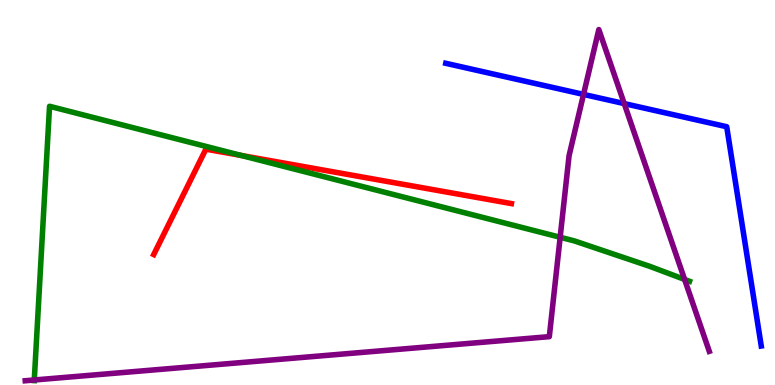[{'lines': ['blue', 'red'], 'intersections': []}, {'lines': ['green', 'red'], 'intersections': [{'x': 3.11, 'y': 5.96}]}, {'lines': ['purple', 'red'], 'intersections': []}, {'lines': ['blue', 'green'], 'intersections': []}, {'lines': ['blue', 'purple'], 'intersections': [{'x': 7.53, 'y': 7.55}, {'x': 8.05, 'y': 7.31}]}, {'lines': ['green', 'purple'], 'intersections': [{'x': 0.442, 'y': 0.13}, {'x': 7.23, 'y': 3.84}, {'x': 8.83, 'y': 2.74}]}]